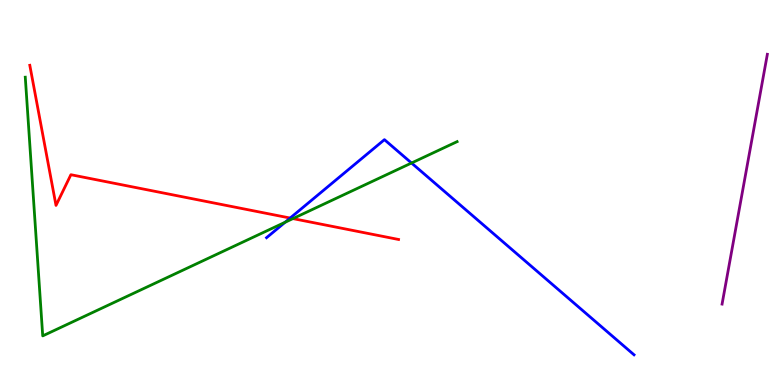[{'lines': ['blue', 'red'], 'intersections': [{'x': 3.74, 'y': 4.34}]}, {'lines': ['green', 'red'], 'intersections': [{'x': 3.78, 'y': 4.32}]}, {'lines': ['purple', 'red'], 'intersections': []}, {'lines': ['blue', 'green'], 'intersections': [{'x': 3.68, 'y': 4.23}, {'x': 5.31, 'y': 5.77}]}, {'lines': ['blue', 'purple'], 'intersections': []}, {'lines': ['green', 'purple'], 'intersections': []}]